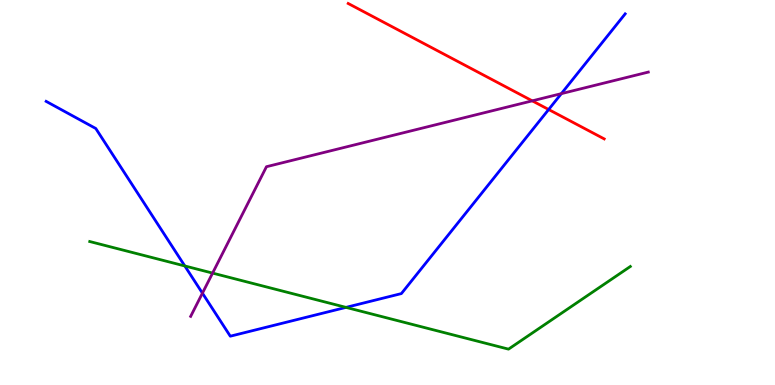[{'lines': ['blue', 'red'], 'intersections': [{'x': 7.08, 'y': 7.16}]}, {'lines': ['green', 'red'], 'intersections': []}, {'lines': ['purple', 'red'], 'intersections': [{'x': 6.87, 'y': 7.38}]}, {'lines': ['blue', 'green'], 'intersections': [{'x': 2.38, 'y': 3.09}, {'x': 4.46, 'y': 2.02}]}, {'lines': ['blue', 'purple'], 'intersections': [{'x': 2.61, 'y': 2.39}, {'x': 7.24, 'y': 7.57}]}, {'lines': ['green', 'purple'], 'intersections': [{'x': 2.74, 'y': 2.91}]}]